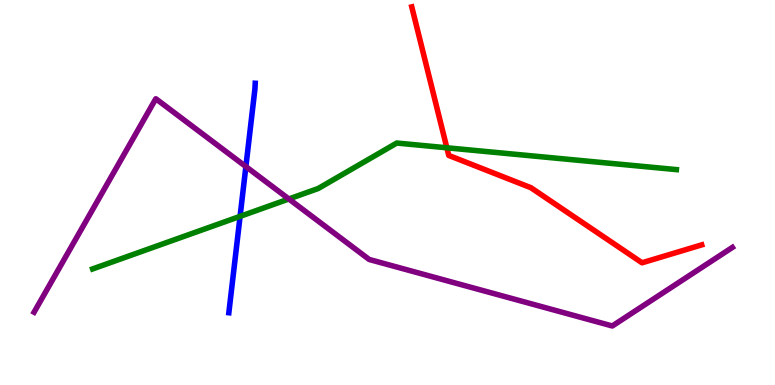[{'lines': ['blue', 'red'], 'intersections': []}, {'lines': ['green', 'red'], 'intersections': [{'x': 5.77, 'y': 6.16}]}, {'lines': ['purple', 'red'], 'intersections': []}, {'lines': ['blue', 'green'], 'intersections': [{'x': 3.1, 'y': 4.38}]}, {'lines': ['blue', 'purple'], 'intersections': [{'x': 3.17, 'y': 5.67}]}, {'lines': ['green', 'purple'], 'intersections': [{'x': 3.73, 'y': 4.83}]}]